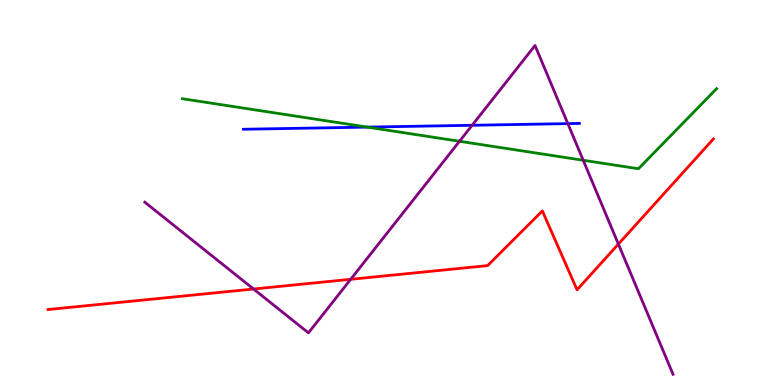[{'lines': ['blue', 'red'], 'intersections': []}, {'lines': ['green', 'red'], 'intersections': []}, {'lines': ['purple', 'red'], 'intersections': [{'x': 3.27, 'y': 2.49}, {'x': 4.52, 'y': 2.75}, {'x': 7.98, 'y': 3.66}]}, {'lines': ['blue', 'green'], 'intersections': [{'x': 4.74, 'y': 6.7}]}, {'lines': ['blue', 'purple'], 'intersections': [{'x': 6.09, 'y': 6.75}, {'x': 7.33, 'y': 6.79}]}, {'lines': ['green', 'purple'], 'intersections': [{'x': 5.93, 'y': 6.33}, {'x': 7.53, 'y': 5.84}]}]